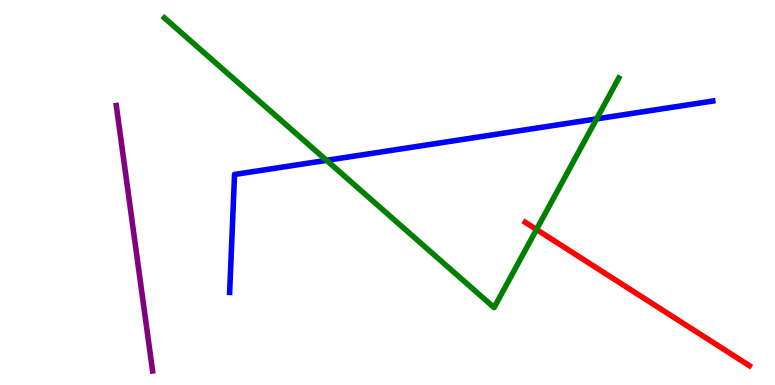[{'lines': ['blue', 'red'], 'intersections': []}, {'lines': ['green', 'red'], 'intersections': [{'x': 6.92, 'y': 4.04}]}, {'lines': ['purple', 'red'], 'intersections': []}, {'lines': ['blue', 'green'], 'intersections': [{'x': 4.21, 'y': 5.84}, {'x': 7.7, 'y': 6.91}]}, {'lines': ['blue', 'purple'], 'intersections': []}, {'lines': ['green', 'purple'], 'intersections': []}]